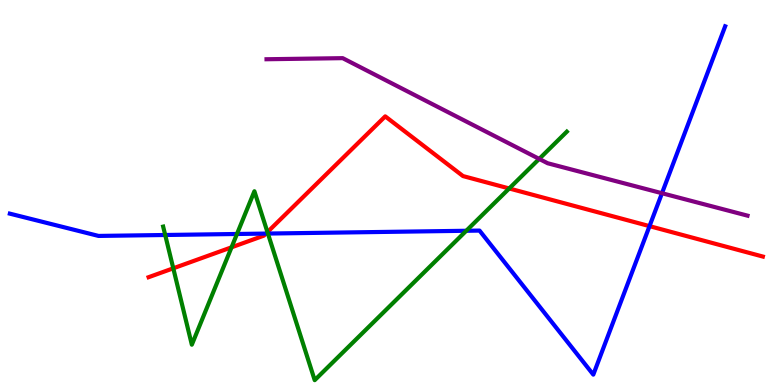[{'lines': ['blue', 'red'], 'intersections': [{'x': 3.43, 'y': 3.93}, {'x': 8.38, 'y': 4.13}]}, {'lines': ['green', 'red'], 'intersections': [{'x': 2.24, 'y': 3.03}, {'x': 2.99, 'y': 3.58}, {'x': 3.45, 'y': 3.97}, {'x': 6.57, 'y': 5.1}]}, {'lines': ['purple', 'red'], 'intersections': []}, {'lines': ['blue', 'green'], 'intersections': [{'x': 2.13, 'y': 3.9}, {'x': 3.06, 'y': 3.92}, {'x': 3.46, 'y': 3.93}, {'x': 6.02, 'y': 4.01}]}, {'lines': ['blue', 'purple'], 'intersections': [{'x': 8.54, 'y': 4.98}]}, {'lines': ['green', 'purple'], 'intersections': [{'x': 6.96, 'y': 5.87}]}]